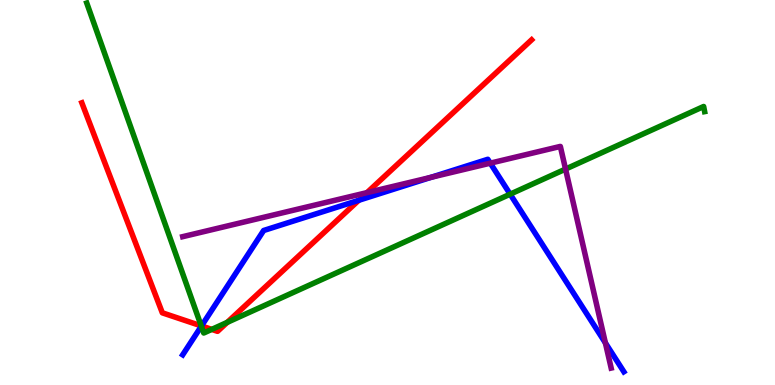[{'lines': ['blue', 'red'], 'intersections': [{'x': 2.6, 'y': 1.53}, {'x': 4.63, 'y': 4.8}]}, {'lines': ['green', 'red'], 'intersections': [{'x': 2.6, 'y': 1.54}, {'x': 2.73, 'y': 1.44}, {'x': 2.93, 'y': 1.63}]}, {'lines': ['purple', 'red'], 'intersections': [{'x': 4.74, 'y': 5.0}]}, {'lines': ['blue', 'green'], 'intersections': [{'x': 2.6, 'y': 1.53}, {'x': 6.58, 'y': 4.96}]}, {'lines': ['blue', 'purple'], 'intersections': [{'x': 5.56, 'y': 5.39}, {'x': 6.33, 'y': 5.76}, {'x': 7.81, 'y': 1.09}]}, {'lines': ['green', 'purple'], 'intersections': [{'x': 7.3, 'y': 5.61}]}]